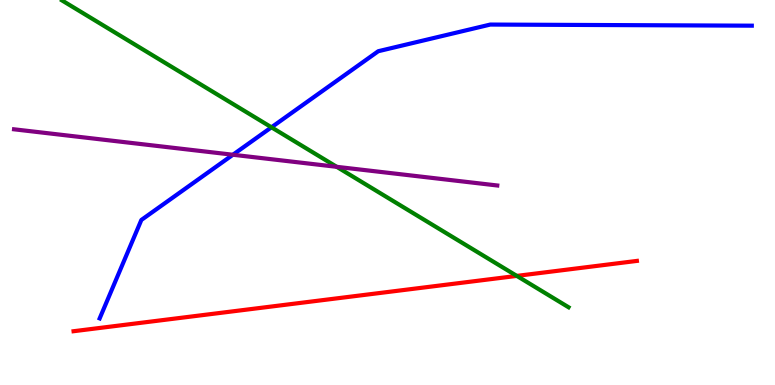[{'lines': ['blue', 'red'], 'intersections': []}, {'lines': ['green', 'red'], 'intersections': [{'x': 6.67, 'y': 2.83}]}, {'lines': ['purple', 'red'], 'intersections': []}, {'lines': ['blue', 'green'], 'intersections': [{'x': 3.5, 'y': 6.69}]}, {'lines': ['blue', 'purple'], 'intersections': [{'x': 3.01, 'y': 5.98}]}, {'lines': ['green', 'purple'], 'intersections': [{'x': 4.34, 'y': 5.67}]}]